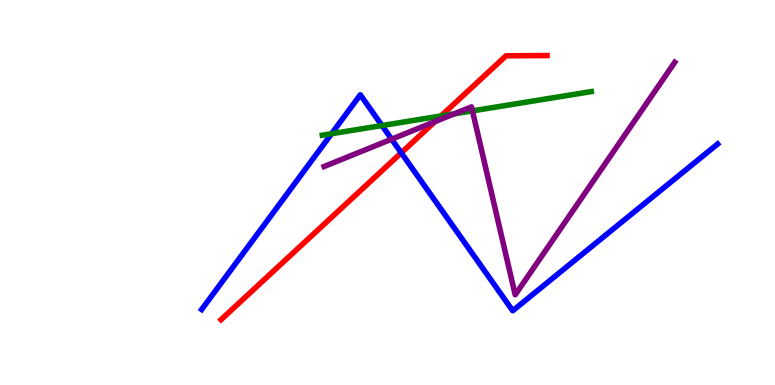[{'lines': ['blue', 'red'], 'intersections': [{'x': 5.18, 'y': 6.03}]}, {'lines': ['green', 'red'], 'intersections': [{'x': 5.69, 'y': 6.99}]}, {'lines': ['purple', 'red'], 'intersections': [{'x': 5.61, 'y': 6.84}]}, {'lines': ['blue', 'green'], 'intersections': [{'x': 4.28, 'y': 6.53}, {'x': 4.93, 'y': 6.74}]}, {'lines': ['blue', 'purple'], 'intersections': [{'x': 5.05, 'y': 6.38}]}, {'lines': ['green', 'purple'], 'intersections': [{'x': 5.86, 'y': 7.04}, {'x': 6.1, 'y': 7.12}]}]